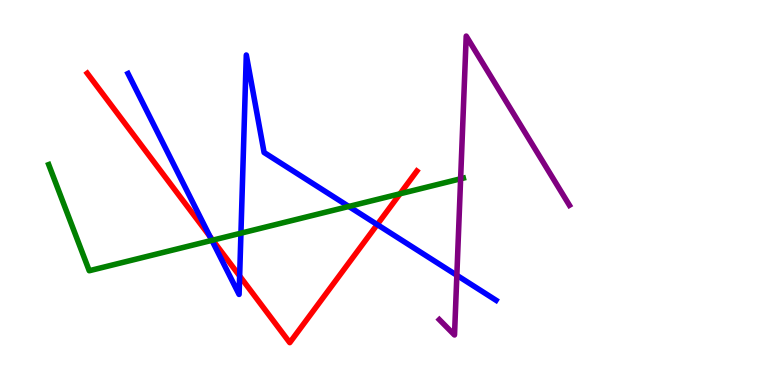[{'lines': ['blue', 'red'], 'intersections': [{'x': 2.71, 'y': 3.86}, {'x': 3.09, 'y': 2.83}, {'x': 4.87, 'y': 4.17}]}, {'lines': ['green', 'red'], 'intersections': [{'x': 2.74, 'y': 3.76}, {'x': 5.16, 'y': 4.97}]}, {'lines': ['purple', 'red'], 'intersections': []}, {'lines': ['blue', 'green'], 'intersections': [{'x': 2.73, 'y': 3.76}, {'x': 3.11, 'y': 3.94}, {'x': 4.5, 'y': 4.64}]}, {'lines': ['blue', 'purple'], 'intersections': [{'x': 5.89, 'y': 2.85}]}, {'lines': ['green', 'purple'], 'intersections': [{'x': 5.94, 'y': 5.36}]}]